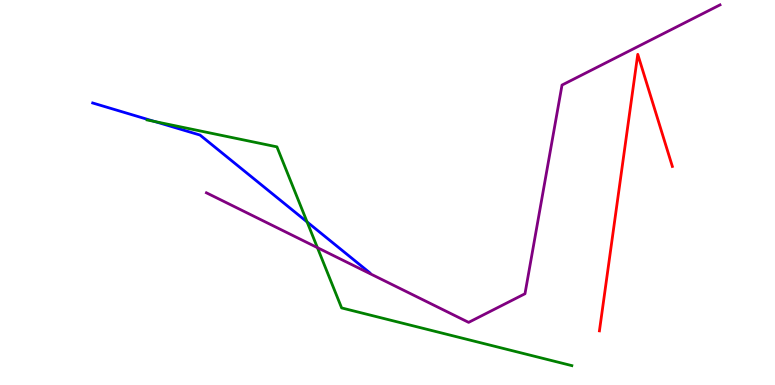[{'lines': ['blue', 'red'], 'intersections': []}, {'lines': ['green', 'red'], 'intersections': []}, {'lines': ['purple', 'red'], 'intersections': []}, {'lines': ['blue', 'green'], 'intersections': [{'x': 2.0, 'y': 6.84}, {'x': 3.96, 'y': 4.24}]}, {'lines': ['blue', 'purple'], 'intersections': []}, {'lines': ['green', 'purple'], 'intersections': [{'x': 4.1, 'y': 3.57}]}]